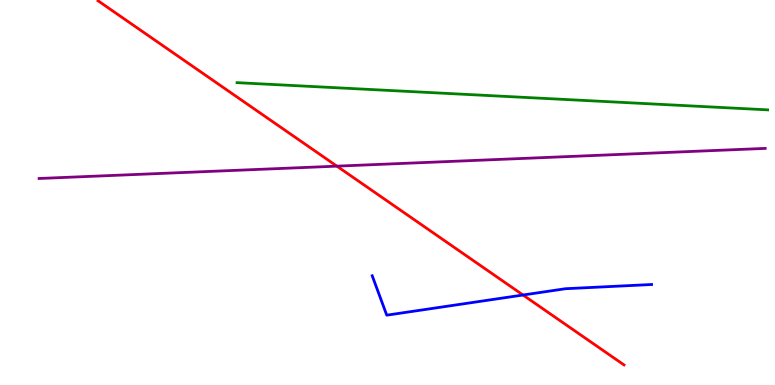[{'lines': ['blue', 'red'], 'intersections': [{'x': 6.75, 'y': 2.34}]}, {'lines': ['green', 'red'], 'intersections': []}, {'lines': ['purple', 'red'], 'intersections': [{'x': 4.35, 'y': 5.68}]}, {'lines': ['blue', 'green'], 'intersections': []}, {'lines': ['blue', 'purple'], 'intersections': []}, {'lines': ['green', 'purple'], 'intersections': []}]